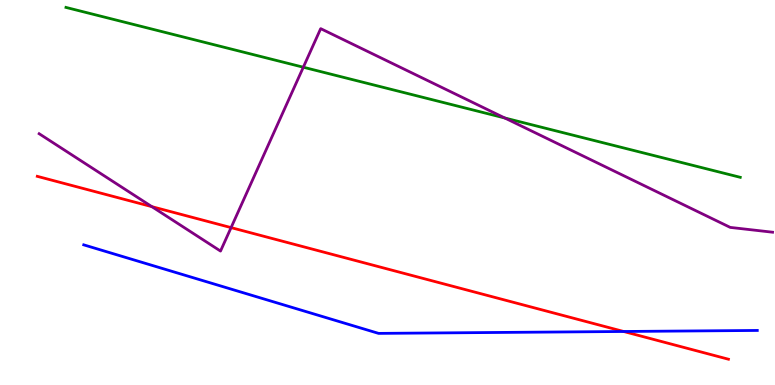[{'lines': ['blue', 'red'], 'intersections': [{'x': 8.05, 'y': 1.39}]}, {'lines': ['green', 'red'], 'intersections': []}, {'lines': ['purple', 'red'], 'intersections': [{'x': 1.96, 'y': 4.63}, {'x': 2.98, 'y': 4.09}]}, {'lines': ['blue', 'green'], 'intersections': []}, {'lines': ['blue', 'purple'], 'intersections': []}, {'lines': ['green', 'purple'], 'intersections': [{'x': 3.91, 'y': 8.25}, {'x': 6.51, 'y': 6.94}]}]